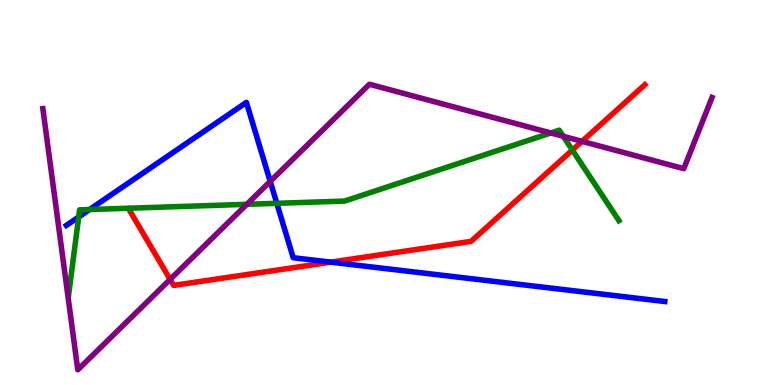[{'lines': ['blue', 'red'], 'intersections': [{'x': 4.27, 'y': 3.19}]}, {'lines': ['green', 'red'], 'intersections': [{'x': 7.39, 'y': 6.1}]}, {'lines': ['purple', 'red'], 'intersections': [{'x': 2.2, 'y': 2.74}, {'x': 7.51, 'y': 6.33}]}, {'lines': ['blue', 'green'], 'intersections': [{'x': 1.02, 'y': 4.36}, {'x': 1.16, 'y': 4.56}, {'x': 3.57, 'y': 4.72}]}, {'lines': ['blue', 'purple'], 'intersections': [{'x': 3.49, 'y': 5.29}]}, {'lines': ['green', 'purple'], 'intersections': [{'x': 3.18, 'y': 4.69}, {'x': 7.11, 'y': 6.55}, {'x': 7.27, 'y': 6.46}]}]